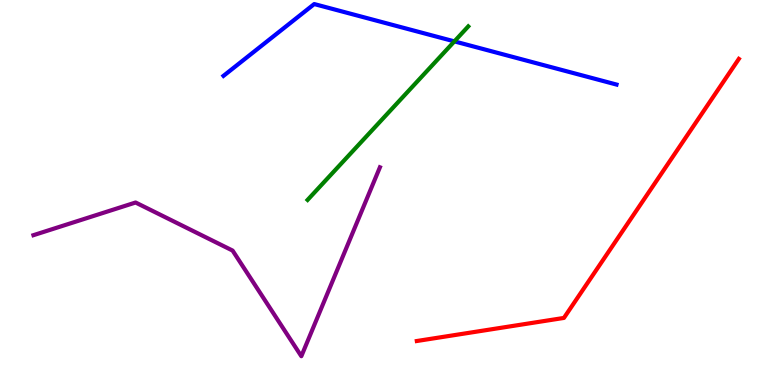[{'lines': ['blue', 'red'], 'intersections': []}, {'lines': ['green', 'red'], 'intersections': []}, {'lines': ['purple', 'red'], 'intersections': []}, {'lines': ['blue', 'green'], 'intersections': [{'x': 5.86, 'y': 8.93}]}, {'lines': ['blue', 'purple'], 'intersections': []}, {'lines': ['green', 'purple'], 'intersections': []}]